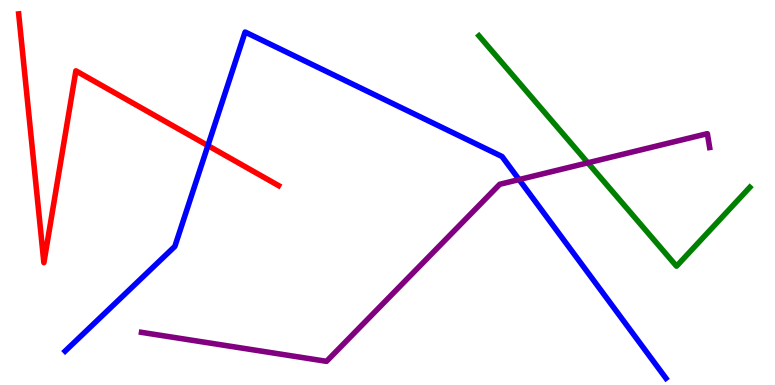[{'lines': ['blue', 'red'], 'intersections': [{'x': 2.68, 'y': 6.22}]}, {'lines': ['green', 'red'], 'intersections': []}, {'lines': ['purple', 'red'], 'intersections': []}, {'lines': ['blue', 'green'], 'intersections': []}, {'lines': ['blue', 'purple'], 'intersections': [{'x': 6.7, 'y': 5.34}]}, {'lines': ['green', 'purple'], 'intersections': [{'x': 7.59, 'y': 5.77}]}]